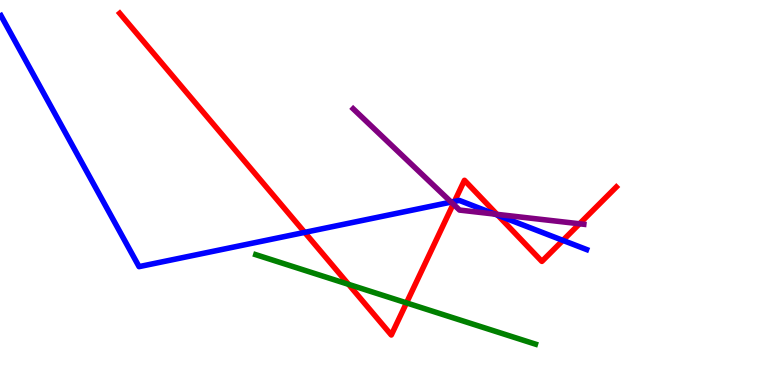[{'lines': ['blue', 'red'], 'intersections': [{'x': 3.93, 'y': 3.96}, {'x': 5.86, 'y': 4.77}, {'x': 6.42, 'y': 4.41}, {'x': 7.26, 'y': 3.76}]}, {'lines': ['green', 'red'], 'intersections': [{'x': 4.5, 'y': 2.61}, {'x': 5.25, 'y': 2.13}]}, {'lines': ['purple', 'red'], 'intersections': [{'x': 5.85, 'y': 4.7}, {'x': 6.41, 'y': 4.43}, {'x': 7.48, 'y': 4.19}]}, {'lines': ['blue', 'green'], 'intersections': []}, {'lines': ['blue', 'purple'], 'intersections': [{'x': 5.82, 'y': 4.75}, {'x': 6.38, 'y': 4.44}]}, {'lines': ['green', 'purple'], 'intersections': []}]